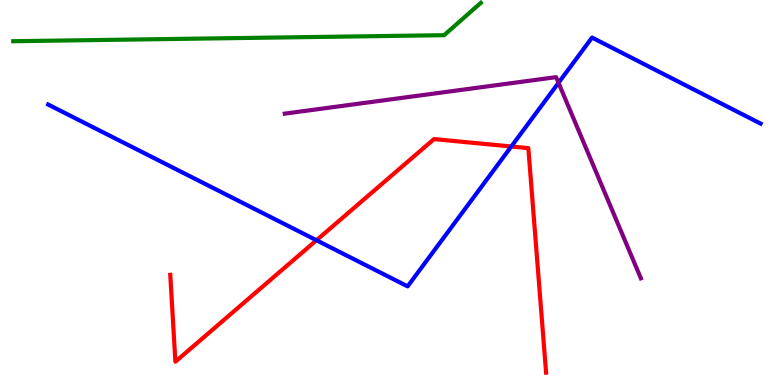[{'lines': ['blue', 'red'], 'intersections': [{'x': 4.08, 'y': 3.76}, {'x': 6.6, 'y': 6.19}]}, {'lines': ['green', 'red'], 'intersections': []}, {'lines': ['purple', 'red'], 'intersections': []}, {'lines': ['blue', 'green'], 'intersections': []}, {'lines': ['blue', 'purple'], 'intersections': [{'x': 7.21, 'y': 7.85}]}, {'lines': ['green', 'purple'], 'intersections': []}]